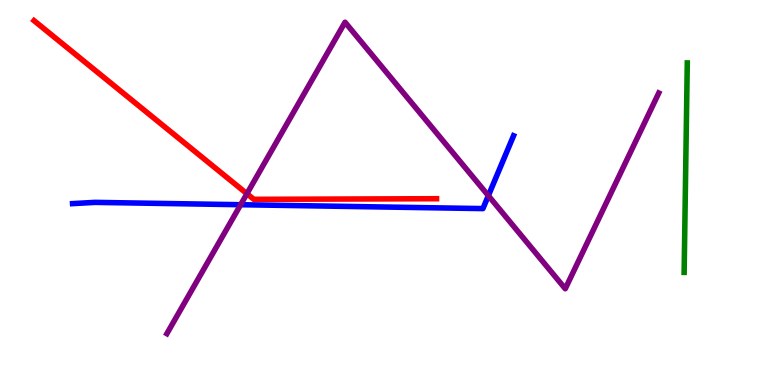[{'lines': ['blue', 'red'], 'intersections': []}, {'lines': ['green', 'red'], 'intersections': []}, {'lines': ['purple', 'red'], 'intersections': [{'x': 3.19, 'y': 4.97}]}, {'lines': ['blue', 'green'], 'intersections': []}, {'lines': ['blue', 'purple'], 'intersections': [{'x': 3.11, 'y': 4.68}, {'x': 6.3, 'y': 4.92}]}, {'lines': ['green', 'purple'], 'intersections': []}]